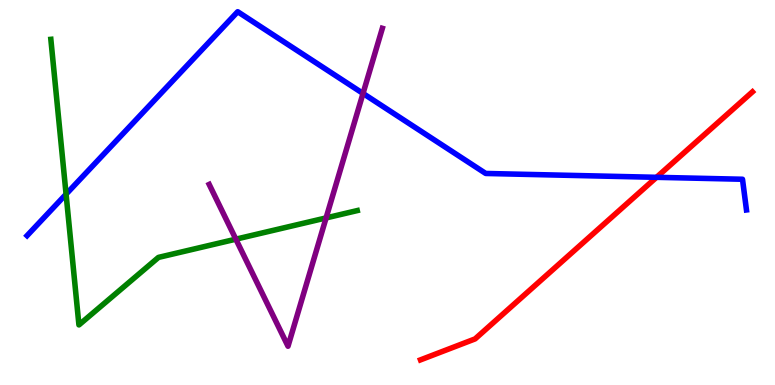[{'lines': ['blue', 'red'], 'intersections': [{'x': 8.47, 'y': 5.39}]}, {'lines': ['green', 'red'], 'intersections': []}, {'lines': ['purple', 'red'], 'intersections': []}, {'lines': ['blue', 'green'], 'intersections': [{'x': 0.853, 'y': 4.96}]}, {'lines': ['blue', 'purple'], 'intersections': [{'x': 4.68, 'y': 7.57}]}, {'lines': ['green', 'purple'], 'intersections': [{'x': 3.04, 'y': 3.79}, {'x': 4.21, 'y': 4.34}]}]